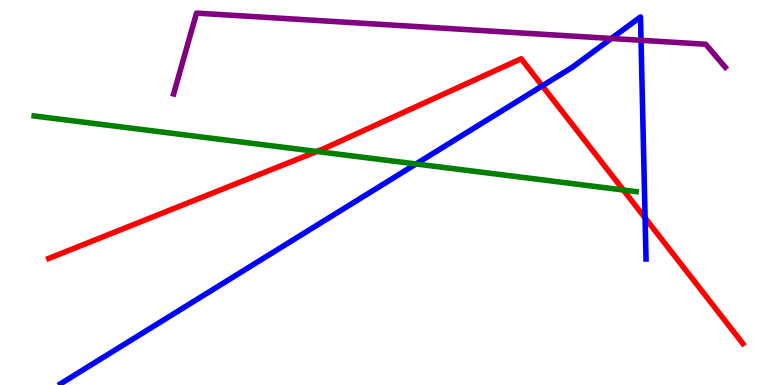[{'lines': ['blue', 'red'], 'intersections': [{'x': 7.0, 'y': 7.77}, {'x': 8.32, 'y': 4.34}]}, {'lines': ['green', 'red'], 'intersections': [{'x': 4.09, 'y': 6.07}, {'x': 8.04, 'y': 5.06}]}, {'lines': ['purple', 'red'], 'intersections': []}, {'lines': ['blue', 'green'], 'intersections': [{'x': 5.37, 'y': 5.74}]}, {'lines': ['blue', 'purple'], 'intersections': [{'x': 7.89, 'y': 9.0}, {'x': 8.27, 'y': 8.95}]}, {'lines': ['green', 'purple'], 'intersections': []}]